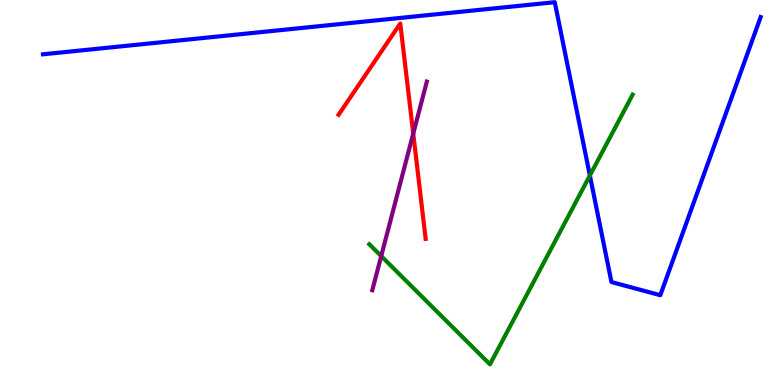[{'lines': ['blue', 'red'], 'intersections': []}, {'lines': ['green', 'red'], 'intersections': []}, {'lines': ['purple', 'red'], 'intersections': [{'x': 5.33, 'y': 6.53}]}, {'lines': ['blue', 'green'], 'intersections': [{'x': 7.61, 'y': 5.44}]}, {'lines': ['blue', 'purple'], 'intersections': []}, {'lines': ['green', 'purple'], 'intersections': [{'x': 4.92, 'y': 3.35}]}]